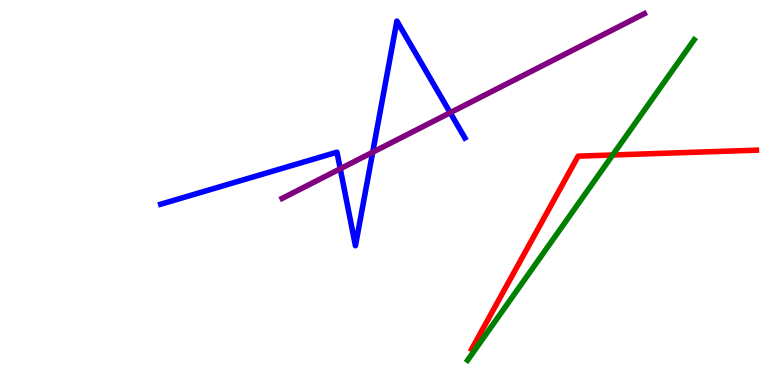[{'lines': ['blue', 'red'], 'intersections': []}, {'lines': ['green', 'red'], 'intersections': [{'x': 7.91, 'y': 5.97}]}, {'lines': ['purple', 'red'], 'intersections': []}, {'lines': ['blue', 'green'], 'intersections': []}, {'lines': ['blue', 'purple'], 'intersections': [{'x': 4.39, 'y': 5.62}, {'x': 4.81, 'y': 6.05}, {'x': 5.81, 'y': 7.07}]}, {'lines': ['green', 'purple'], 'intersections': []}]